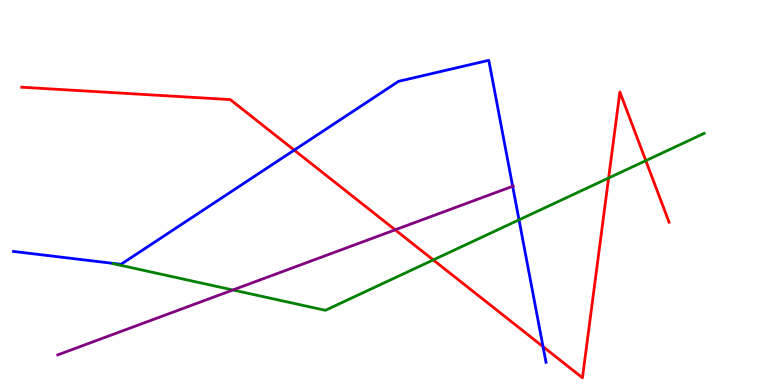[{'lines': ['blue', 'red'], 'intersections': [{'x': 3.8, 'y': 6.1}, {'x': 7.01, 'y': 0.996}]}, {'lines': ['green', 'red'], 'intersections': [{'x': 5.59, 'y': 3.25}, {'x': 7.85, 'y': 5.38}, {'x': 8.33, 'y': 5.83}]}, {'lines': ['purple', 'red'], 'intersections': [{'x': 5.1, 'y': 4.03}]}, {'lines': ['blue', 'green'], 'intersections': [{'x': 6.7, 'y': 4.29}]}, {'lines': ['blue', 'purple'], 'intersections': [{'x': 6.61, 'y': 5.16}]}, {'lines': ['green', 'purple'], 'intersections': [{'x': 3.0, 'y': 2.47}]}]